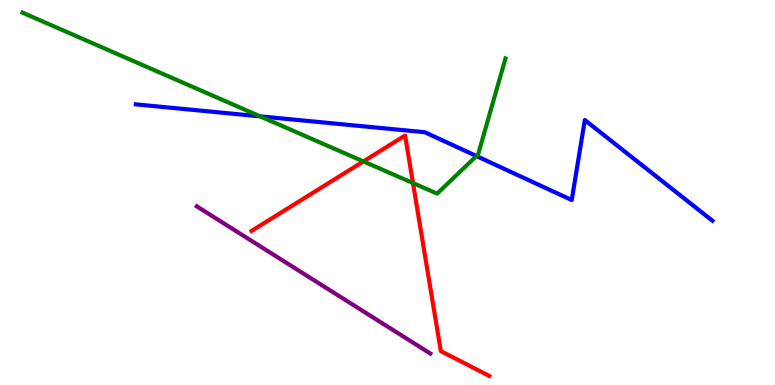[{'lines': ['blue', 'red'], 'intersections': []}, {'lines': ['green', 'red'], 'intersections': [{'x': 4.69, 'y': 5.81}, {'x': 5.33, 'y': 5.25}]}, {'lines': ['purple', 'red'], 'intersections': []}, {'lines': ['blue', 'green'], 'intersections': [{'x': 3.36, 'y': 6.98}, {'x': 6.15, 'y': 5.95}]}, {'lines': ['blue', 'purple'], 'intersections': []}, {'lines': ['green', 'purple'], 'intersections': []}]